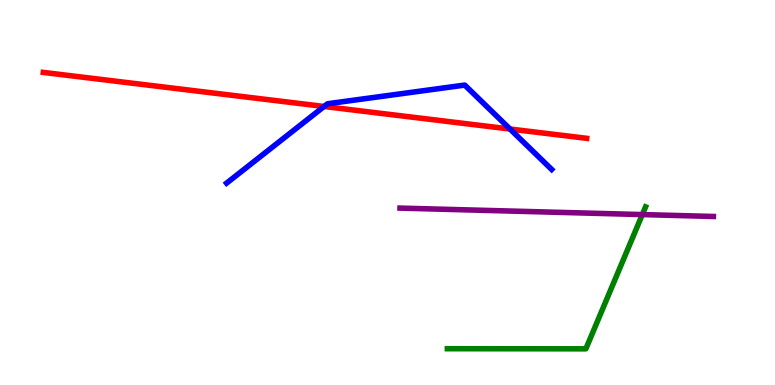[{'lines': ['blue', 'red'], 'intersections': [{'x': 4.18, 'y': 7.23}, {'x': 6.58, 'y': 6.65}]}, {'lines': ['green', 'red'], 'intersections': []}, {'lines': ['purple', 'red'], 'intersections': []}, {'lines': ['blue', 'green'], 'intersections': []}, {'lines': ['blue', 'purple'], 'intersections': []}, {'lines': ['green', 'purple'], 'intersections': [{'x': 8.29, 'y': 4.43}]}]